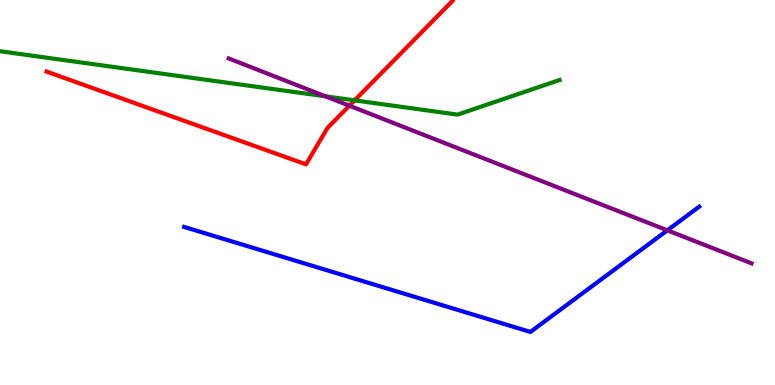[{'lines': ['blue', 'red'], 'intersections': []}, {'lines': ['green', 'red'], 'intersections': [{'x': 4.58, 'y': 7.39}]}, {'lines': ['purple', 'red'], 'intersections': [{'x': 4.51, 'y': 7.25}]}, {'lines': ['blue', 'green'], 'intersections': []}, {'lines': ['blue', 'purple'], 'intersections': [{'x': 8.61, 'y': 4.02}]}, {'lines': ['green', 'purple'], 'intersections': [{'x': 4.2, 'y': 7.5}]}]